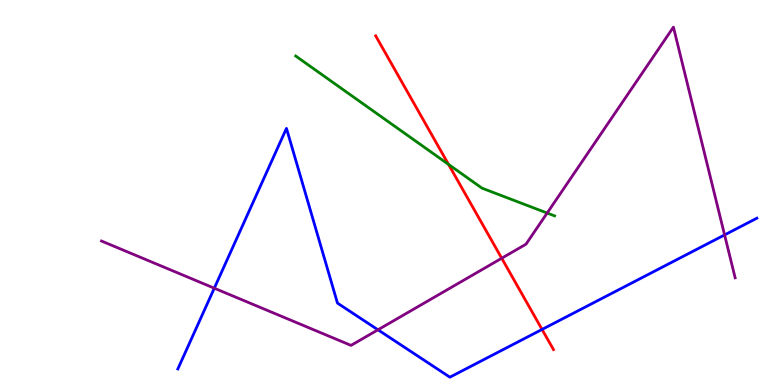[{'lines': ['blue', 'red'], 'intersections': [{'x': 6.99, 'y': 1.44}]}, {'lines': ['green', 'red'], 'intersections': [{'x': 5.79, 'y': 5.73}]}, {'lines': ['purple', 'red'], 'intersections': [{'x': 6.47, 'y': 3.29}]}, {'lines': ['blue', 'green'], 'intersections': []}, {'lines': ['blue', 'purple'], 'intersections': [{'x': 2.77, 'y': 2.51}, {'x': 4.88, 'y': 1.43}, {'x': 9.35, 'y': 3.9}]}, {'lines': ['green', 'purple'], 'intersections': [{'x': 7.06, 'y': 4.47}]}]